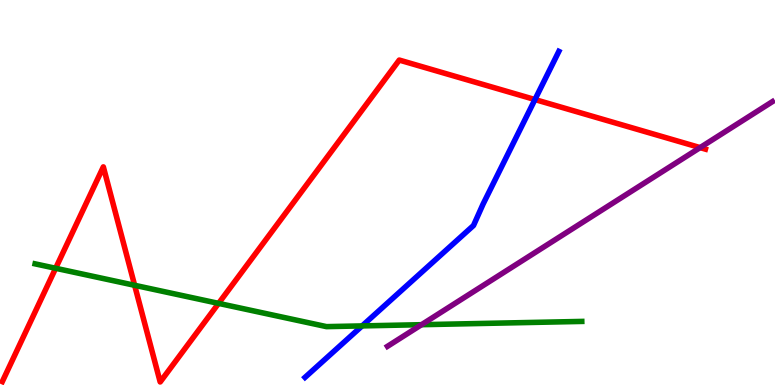[{'lines': ['blue', 'red'], 'intersections': [{'x': 6.9, 'y': 7.41}]}, {'lines': ['green', 'red'], 'intersections': [{'x': 0.718, 'y': 3.03}, {'x': 1.74, 'y': 2.59}, {'x': 2.82, 'y': 2.12}]}, {'lines': ['purple', 'red'], 'intersections': [{'x': 9.03, 'y': 6.17}]}, {'lines': ['blue', 'green'], 'intersections': [{'x': 4.67, 'y': 1.53}]}, {'lines': ['blue', 'purple'], 'intersections': []}, {'lines': ['green', 'purple'], 'intersections': [{'x': 5.44, 'y': 1.57}]}]